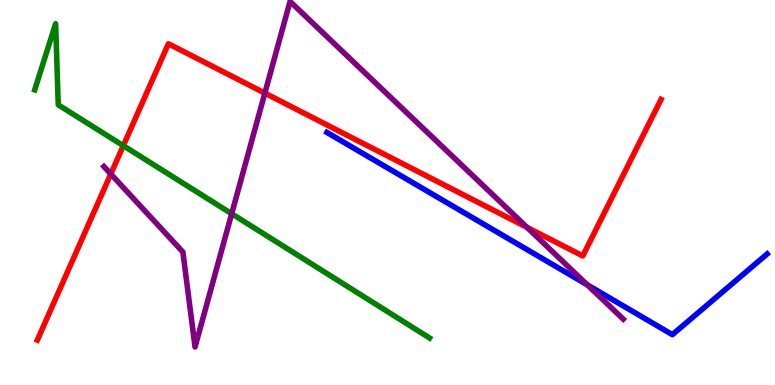[{'lines': ['blue', 'red'], 'intersections': []}, {'lines': ['green', 'red'], 'intersections': [{'x': 1.59, 'y': 6.22}]}, {'lines': ['purple', 'red'], 'intersections': [{'x': 1.43, 'y': 5.48}, {'x': 3.42, 'y': 7.58}, {'x': 6.8, 'y': 4.09}]}, {'lines': ['blue', 'green'], 'intersections': []}, {'lines': ['blue', 'purple'], 'intersections': [{'x': 7.58, 'y': 2.6}]}, {'lines': ['green', 'purple'], 'intersections': [{'x': 2.99, 'y': 4.45}]}]